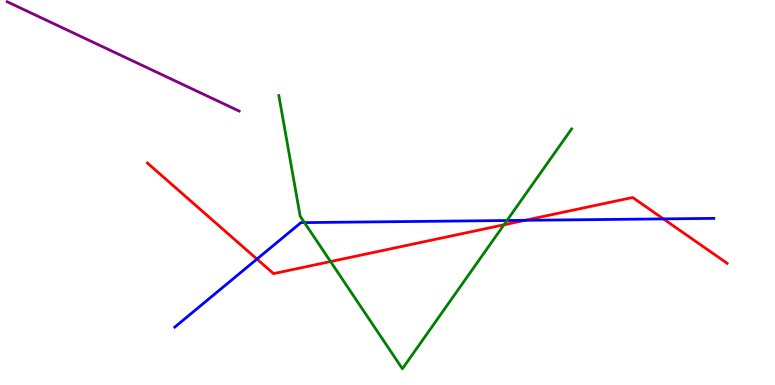[{'lines': ['blue', 'red'], 'intersections': [{'x': 3.32, 'y': 3.27}, {'x': 6.77, 'y': 4.28}, {'x': 8.56, 'y': 4.31}]}, {'lines': ['green', 'red'], 'intersections': [{'x': 4.27, 'y': 3.21}, {'x': 6.5, 'y': 4.16}]}, {'lines': ['purple', 'red'], 'intersections': []}, {'lines': ['blue', 'green'], 'intersections': [{'x': 3.93, 'y': 4.22}, {'x': 6.54, 'y': 4.27}]}, {'lines': ['blue', 'purple'], 'intersections': []}, {'lines': ['green', 'purple'], 'intersections': []}]